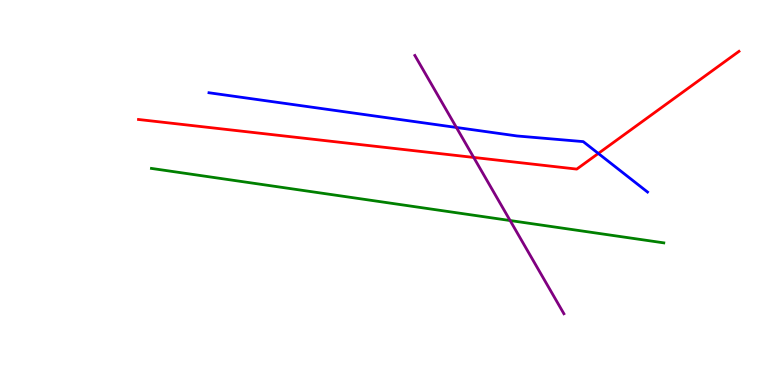[{'lines': ['blue', 'red'], 'intersections': [{'x': 7.72, 'y': 6.01}]}, {'lines': ['green', 'red'], 'intersections': []}, {'lines': ['purple', 'red'], 'intersections': [{'x': 6.11, 'y': 5.91}]}, {'lines': ['blue', 'green'], 'intersections': []}, {'lines': ['blue', 'purple'], 'intersections': [{'x': 5.89, 'y': 6.69}]}, {'lines': ['green', 'purple'], 'intersections': [{'x': 6.58, 'y': 4.27}]}]